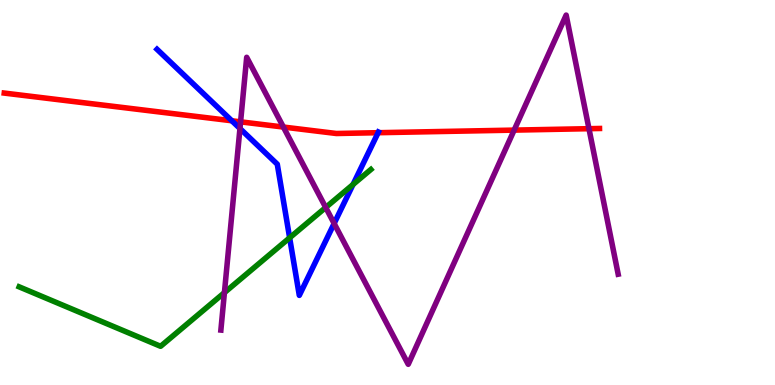[{'lines': ['blue', 'red'], 'intersections': [{'x': 2.99, 'y': 6.86}, {'x': 4.88, 'y': 6.55}]}, {'lines': ['green', 'red'], 'intersections': []}, {'lines': ['purple', 'red'], 'intersections': [{'x': 3.1, 'y': 6.84}, {'x': 3.66, 'y': 6.7}, {'x': 6.63, 'y': 6.62}, {'x': 7.6, 'y': 6.66}]}, {'lines': ['blue', 'green'], 'intersections': [{'x': 3.74, 'y': 3.82}, {'x': 4.56, 'y': 5.21}]}, {'lines': ['blue', 'purple'], 'intersections': [{'x': 3.1, 'y': 6.66}, {'x': 4.31, 'y': 4.2}]}, {'lines': ['green', 'purple'], 'intersections': [{'x': 2.9, 'y': 2.4}, {'x': 4.2, 'y': 4.61}]}]